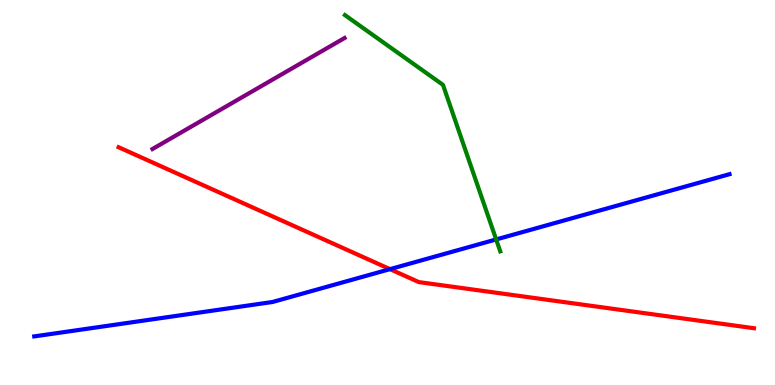[{'lines': ['blue', 'red'], 'intersections': [{'x': 5.03, 'y': 3.01}]}, {'lines': ['green', 'red'], 'intersections': []}, {'lines': ['purple', 'red'], 'intersections': []}, {'lines': ['blue', 'green'], 'intersections': [{'x': 6.4, 'y': 3.78}]}, {'lines': ['blue', 'purple'], 'intersections': []}, {'lines': ['green', 'purple'], 'intersections': []}]